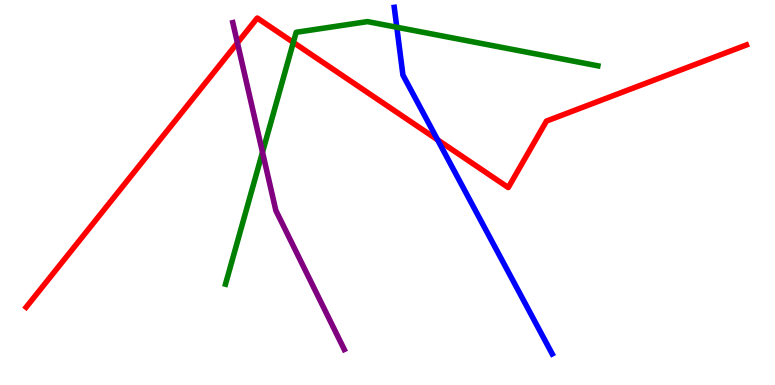[{'lines': ['blue', 'red'], 'intersections': [{'x': 5.65, 'y': 6.37}]}, {'lines': ['green', 'red'], 'intersections': [{'x': 3.78, 'y': 8.9}]}, {'lines': ['purple', 'red'], 'intersections': [{'x': 3.06, 'y': 8.89}]}, {'lines': ['blue', 'green'], 'intersections': [{'x': 5.12, 'y': 9.29}]}, {'lines': ['blue', 'purple'], 'intersections': []}, {'lines': ['green', 'purple'], 'intersections': [{'x': 3.39, 'y': 6.05}]}]